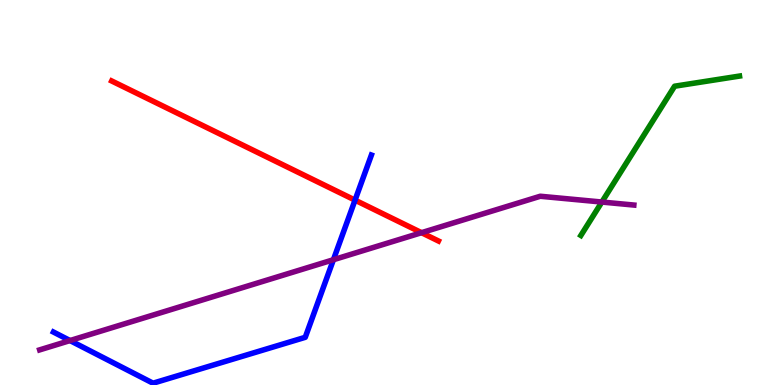[{'lines': ['blue', 'red'], 'intersections': [{'x': 4.58, 'y': 4.8}]}, {'lines': ['green', 'red'], 'intersections': []}, {'lines': ['purple', 'red'], 'intersections': [{'x': 5.44, 'y': 3.96}]}, {'lines': ['blue', 'green'], 'intersections': []}, {'lines': ['blue', 'purple'], 'intersections': [{'x': 0.903, 'y': 1.15}, {'x': 4.3, 'y': 3.25}]}, {'lines': ['green', 'purple'], 'intersections': [{'x': 7.77, 'y': 4.75}]}]